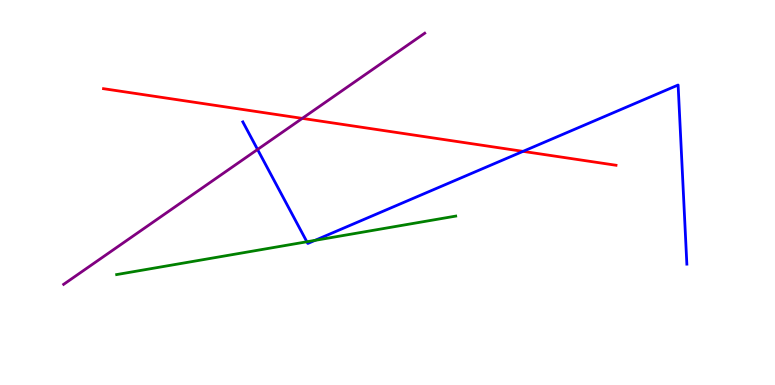[{'lines': ['blue', 'red'], 'intersections': [{'x': 6.75, 'y': 6.07}]}, {'lines': ['green', 'red'], 'intersections': []}, {'lines': ['purple', 'red'], 'intersections': [{'x': 3.9, 'y': 6.93}]}, {'lines': ['blue', 'green'], 'intersections': [{'x': 3.96, 'y': 3.72}, {'x': 4.06, 'y': 3.76}]}, {'lines': ['blue', 'purple'], 'intersections': [{'x': 3.32, 'y': 6.12}]}, {'lines': ['green', 'purple'], 'intersections': []}]